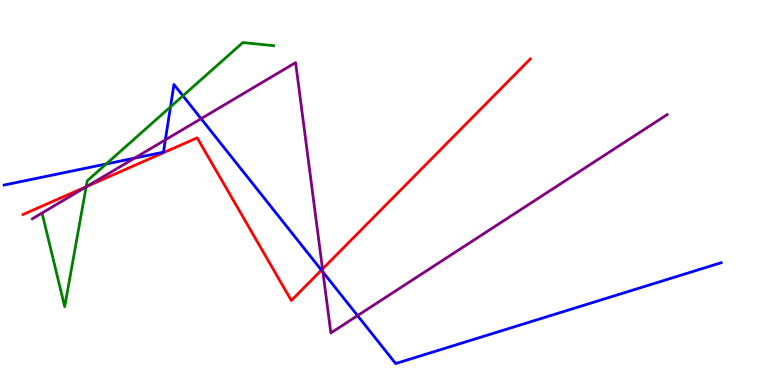[{'lines': ['blue', 'red'], 'intersections': [{'x': 4.15, 'y': 2.98}]}, {'lines': ['green', 'red'], 'intersections': [{'x': 1.11, 'y': 5.15}]}, {'lines': ['purple', 'red'], 'intersections': [{'x': 1.12, 'y': 5.16}, {'x': 4.16, 'y': 3.01}]}, {'lines': ['blue', 'green'], 'intersections': [{'x': 1.37, 'y': 5.74}, {'x': 2.2, 'y': 7.22}, {'x': 2.36, 'y': 7.51}]}, {'lines': ['blue', 'purple'], 'intersections': [{'x': 1.74, 'y': 5.89}, {'x': 2.13, 'y': 6.37}, {'x': 2.59, 'y': 6.92}, {'x': 4.17, 'y': 2.93}, {'x': 4.61, 'y': 1.8}]}, {'lines': ['green', 'purple'], 'intersections': [{'x': 1.11, 'y': 5.15}]}]